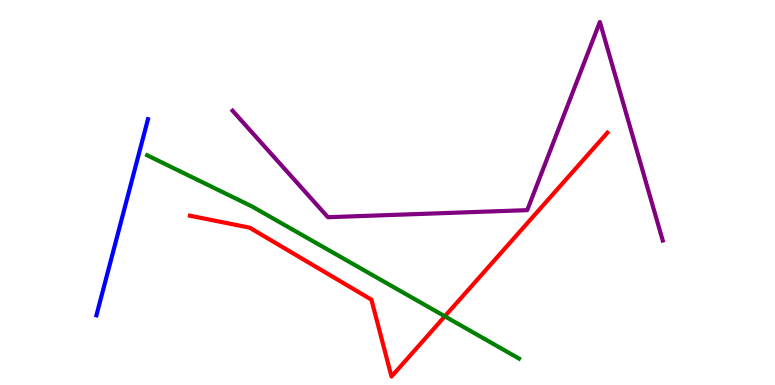[{'lines': ['blue', 'red'], 'intersections': []}, {'lines': ['green', 'red'], 'intersections': [{'x': 5.74, 'y': 1.78}]}, {'lines': ['purple', 'red'], 'intersections': []}, {'lines': ['blue', 'green'], 'intersections': []}, {'lines': ['blue', 'purple'], 'intersections': []}, {'lines': ['green', 'purple'], 'intersections': []}]